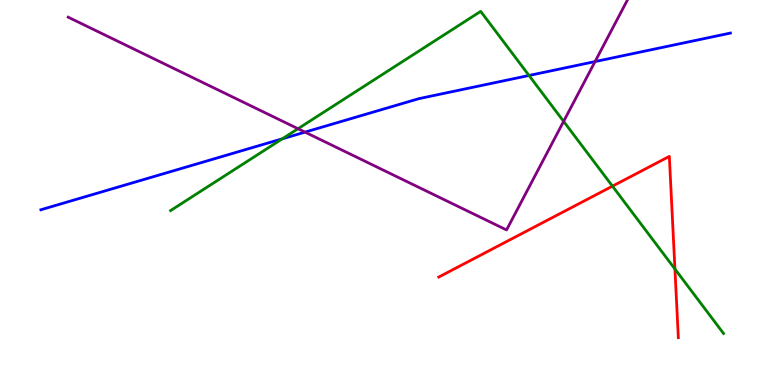[{'lines': ['blue', 'red'], 'intersections': []}, {'lines': ['green', 'red'], 'intersections': [{'x': 7.9, 'y': 5.16}, {'x': 8.71, 'y': 3.01}]}, {'lines': ['purple', 'red'], 'intersections': []}, {'lines': ['blue', 'green'], 'intersections': [{'x': 3.64, 'y': 6.39}, {'x': 6.83, 'y': 8.04}]}, {'lines': ['blue', 'purple'], 'intersections': [{'x': 3.94, 'y': 6.57}, {'x': 7.68, 'y': 8.4}]}, {'lines': ['green', 'purple'], 'intersections': [{'x': 3.85, 'y': 6.66}, {'x': 7.27, 'y': 6.85}]}]